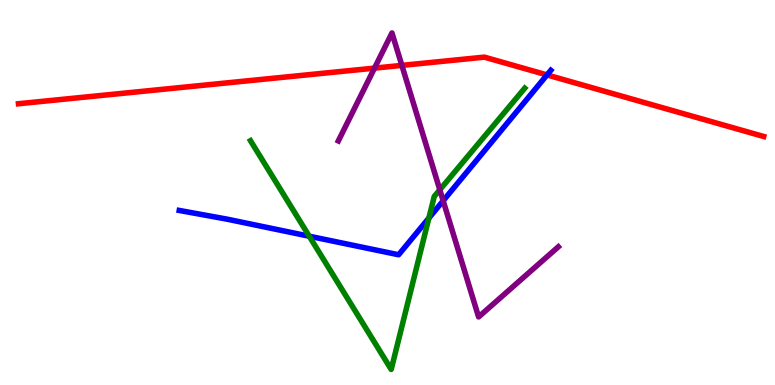[{'lines': ['blue', 'red'], 'intersections': [{'x': 7.06, 'y': 8.05}]}, {'lines': ['green', 'red'], 'intersections': []}, {'lines': ['purple', 'red'], 'intersections': [{'x': 4.83, 'y': 8.23}, {'x': 5.19, 'y': 8.3}]}, {'lines': ['blue', 'green'], 'intersections': [{'x': 3.99, 'y': 3.86}, {'x': 5.53, 'y': 4.34}]}, {'lines': ['blue', 'purple'], 'intersections': [{'x': 5.72, 'y': 4.79}]}, {'lines': ['green', 'purple'], 'intersections': [{'x': 5.67, 'y': 5.07}]}]